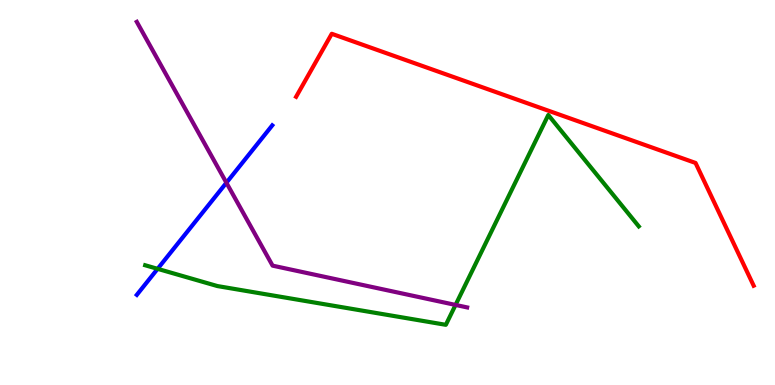[{'lines': ['blue', 'red'], 'intersections': []}, {'lines': ['green', 'red'], 'intersections': []}, {'lines': ['purple', 'red'], 'intersections': []}, {'lines': ['blue', 'green'], 'intersections': [{'x': 2.03, 'y': 3.02}]}, {'lines': ['blue', 'purple'], 'intersections': [{'x': 2.92, 'y': 5.25}]}, {'lines': ['green', 'purple'], 'intersections': [{'x': 5.88, 'y': 2.08}]}]